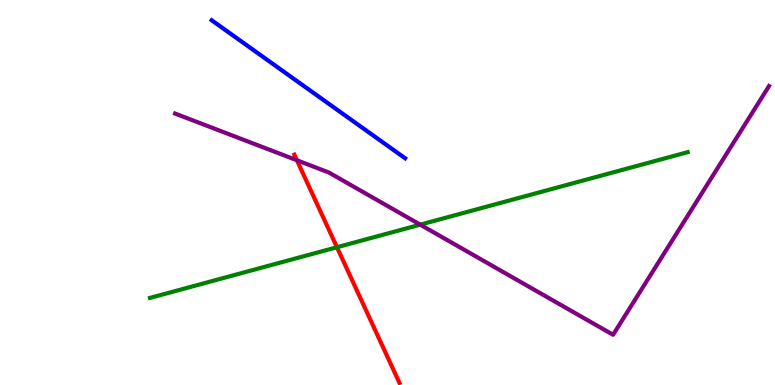[{'lines': ['blue', 'red'], 'intersections': []}, {'lines': ['green', 'red'], 'intersections': [{'x': 4.35, 'y': 3.58}]}, {'lines': ['purple', 'red'], 'intersections': [{'x': 3.83, 'y': 5.84}]}, {'lines': ['blue', 'green'], 'intersections': []}, {'lines': ['blue', 'purple'], 'intersections': []}, {'lines': ['green', 'purple'], 'intersections': [{'x': 5.42, 'y': 4.16}]}]